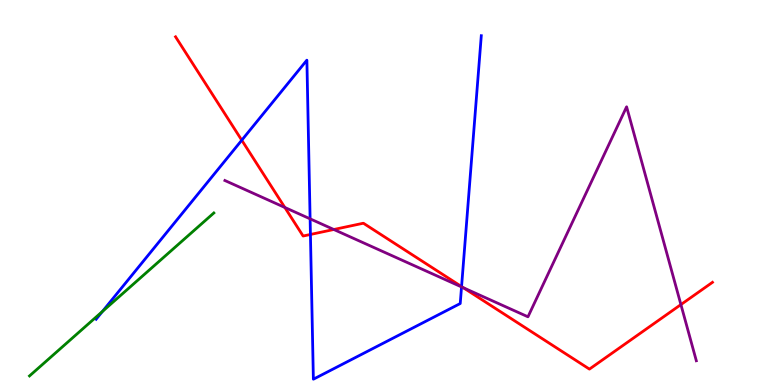[{'lines': ['blue', 'red'], 'intersections': [{'x': 3.12, 'y': 6.36}, {'x': 4.01, 'y': 3.91}, {'x': 5.96, 'y': 2.56}]}, {'lines': ['green', 'red'], 'intersections': []}, {'lines': ['purple', 'red'], 'intersections': [{'x': 3.68, 'y': 4.61}, {'x': 4.31, 'y': 4.04}, {'x': 5.98, 'y': 2.53}, {'x': 8.79, 'y': 2.09}]}, {'lines': ['blue', 'green'], 'intersections': [{'x': 1.32, 'y': 1.91}]}, {'lines': ['blue', 'purple'], 'intersections': [{'x': 4.0, 'y': 4.32}, {'x': 5.96, 'y': 2.55}]}, {'lines': ['green', 'purple'], 'intersections': []}]